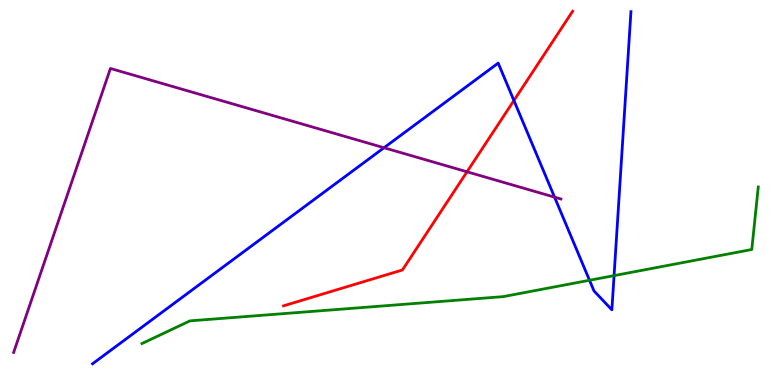[{'lines': ['blue', 'red'], 'intersections': [{'x': 6.63, 'y': 7.39}]}, {'lines': ['green', 'red'], 'intersections': []}, {'lines': ['purple', 'red'], 'intersections': [{'x': 6.03, 'y': 5.54}]}, {'lines': ['blue', 'green'], 'intersections': [{'x': 7.61, 'y': 2.72}, {'x': 7.92, 'y': 2.84}]}, {'lines': ['blue', 'purple'], 'intersections': [{'x': 4.96, 'y': 6.16}, {'x': 7.16, 'y': 4.88}]}, {'lines': ['green', 'purple'], 'intersections': []}]